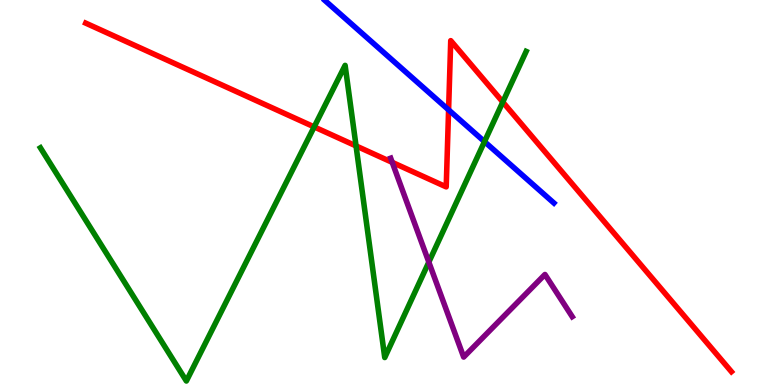[{'lines': ['blue', 'red'], 'intersections': [{'x': 5.79, 'y': 7.15}]}, {'lines': ['green', 'red'], 'intersections': [{'x': 4.05, 'y': 6.7}, {'x': 4.59, 'y': 6.21}, {'x': 6.49, 'y': 7.35}]}, {'lines': ['purple', 'red'], 'intersections': [{'x': 5.06, 'y': 5.78}]}, {'lines': ['blue', 'green'], 'intersections': [{'x': 6.25, 'y': 6.32}]}, {'lines': ['blue', 'purple'], 'intersections': []}, {'lines': ['green', 'purple'], 'intersections': [{'x': 5.53, 'y': 3.19}]}]